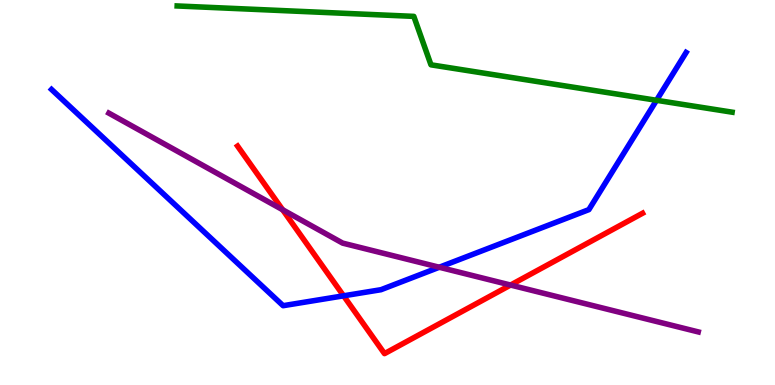[{'lines': ['blue', 'red'], 'intersections': [{'x': 4.43, 'y': 2.32}]}, {'lines': ['green', 'red'], 'intersections': []}, {'lines': ['purple', 'red'], 'intersections': [{'x': 3.65, 'y': 4.55}, {'x': 6.59, 'y': 2.6}]}, {'lines': ['blue', 'green'], 'intersections': [{'x': 8.47, 'y': 7.39}]}, {'lines': ['blue', 'purple'], 'intersections': [{'x': 5.67, 'y': 3.06}]}, {'lines': ['green', 'purple'], 'intersections': []}]